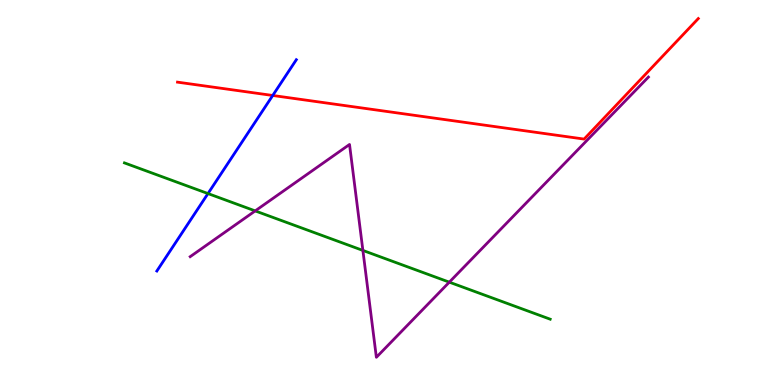[{'lines': ['blue', 'red'], 'intersections': [{'x': 3.52, 'y': 7.52}]}, {'lines': ['green', 'red'], 'intersections': []}, {'lines': ['purple', 'red'], 'intersections': []}, {'lines': ['blue', 'green'], 'intersections': [{'x': 2.68, 'y': 4.97}]}, {'lines': ['blue', 'purple'], 'intersections': []}, {'lines': ['green', 'purple'], 'intersections': [{'x': 3.29, 'y': 4.52}, {'x': 4.68, 'y': 3.5}, {'x': 5.8, 'y': 2.67}]}]